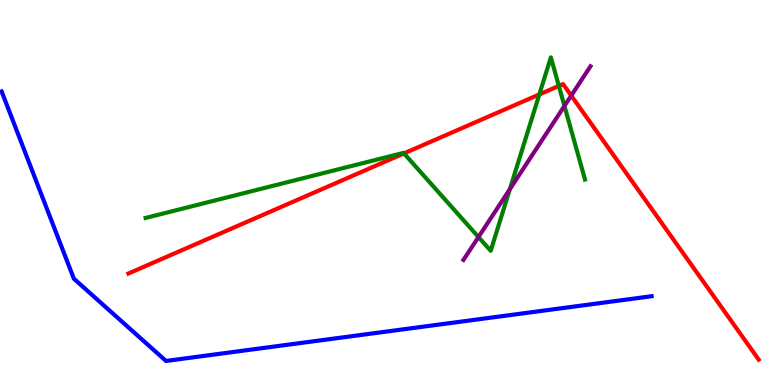[{'lines': ['blue', 'red'], 'intersections': []}, {'lines': ['green', 'red'], 'intersections': [{'x': 5.21, 'y': 6.02}, {'x': 6.96, 'y': 7.55}, {'x': 7.21, 'y': 7.77}]}, {'lines': ['purple', 'red'], 'intersections': [{'x': 7.37, 'y': 7.52}]}, {'lines': ['blue', 'green'], 'intersections': []}, {'lines': ['blue', 'purple'], 'intersections': []}, {'lines': ['green', 'purple'], 'intersections': [{'x': 6.17, 'y': 3.84}, {'x': 6.58, 'y': 5.09}, {'x': 7.28, 'y': 7.25}]}]